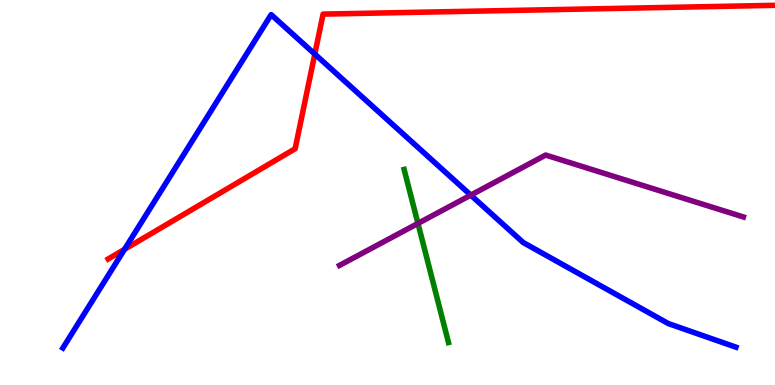[{'lines': ['blue', 'red'], 'intersections': [{'x': 1.61, 'y': 3.52}, {'x': 4.06, 'y': 8.6}]}, {'lines': ['green', 'red'], 'intersections': []}, {'lines': ['purple', 'red'], 'intersections': []}, {'lines': ['blue', 'green'], 'intersections': []}, {'lines': ['blue', 'purple'], 'intersections': [{'x': 6.07, 'y': 4.93}]}, {'lines': ['green', 'purple'], 'intersections': [{'x': 5.39, 'y': 4.2}]}]